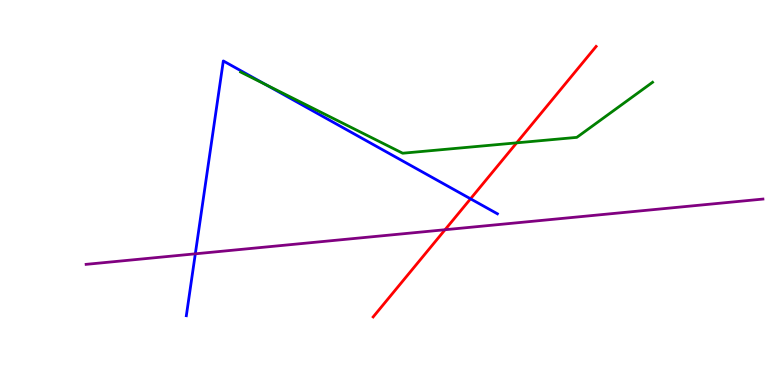[{'lines': ['blue', 'red'], 'intersections': [{'x': 6.07, 'y': 4.84}]}, {'lines': ['green', 'red'], 'intersections': [{'x': 6.67, 'y': 6.29}]}, {'lines': ['purple', 'red'], 'intersections': [{'x': 5.74, 'y': 4.03}]}, {'lines': ['blue', 'green'], 'intersections': [{'x': 3.43, 'y': 7.8}]}, {'lines': ['blue', 'purple'], 'intersections': [{'x': 2.52, 'y': 3.41}]}, {'lines': ['green', 'purple'], 'intersections': []}]